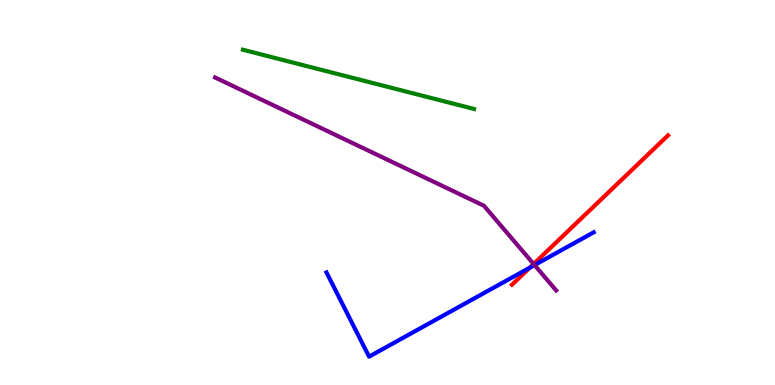[{'lines': ['blue', 'red'], 'intersections': [{'x': 6.84, 'y': 3.05}]}, {'lines': ['green', 'red'], 'intersections': []}, {'lines': ['purple', 'red'], 'intersections': [{'x': 6.89, 'y': 3.14}]}, {'lines': ['blue', 'green'], 'intersections': []}, {'lines': ['blue', 'purple'], 'intersections': [{'x': 6.9, 'y': 3.12}]}, {'lines': ['green', 'purple'], 'intersections': []}]